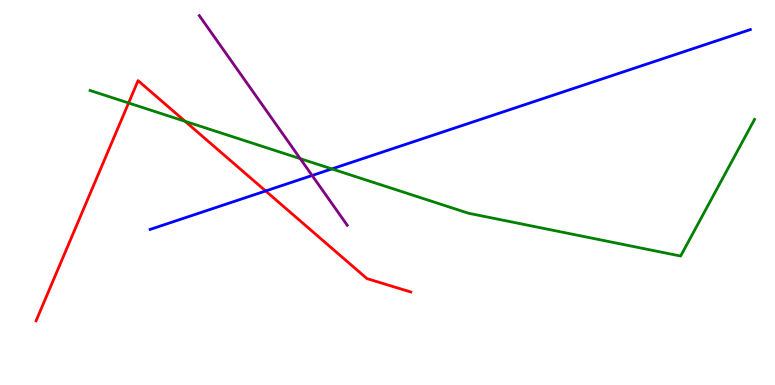[{'lines': ['blue', 'red'], 'intersections': [{'x': 3.43, 'y': 5.04}]}, {'lines': ['green', 'red'], 'intersections': [{'x': 1.66, 'y': 7.33}, {'x': 2.39, 'y': 6.85}]}, {'lines': ['purple', 'red'], 'intersections': []}, {'lines': ['blue', 'green'], 'intersections': [{'x': 4.28, 'y': 5.61}]}, {'lines': ['blue', 'purple'], 'intersections': [{'x': 4.03, 'y': 5.44}]}, {'lines': ['green', 'purple'], 'intersections': [{'x': 3.87, 'y': 5.88}]}]